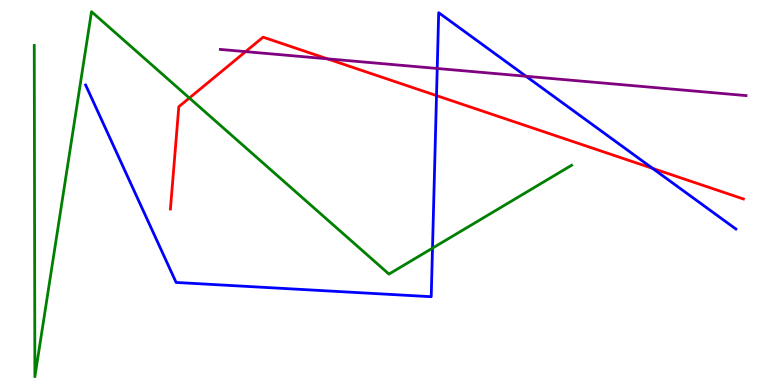[{'lines': ['blue', 'red'], 'intersections': [{'x': 5.63, 'y': 7.52}, {'x': 8.42, 'y': 5.63}]}, {'lines': ['green', 'red'], 'intersections': [{'x': 2.44, 'y': 7.45}]}, {'lines': ['purple', 'red'], 'intersections': [{'x': 3.17, 'y': 8.66}, {'x': 4.22, 'y': 8.47}]}, {'lines': ['blue', 'green'], 'intersections': [{'x': 5.58, 'y': 3.55}]}, {'lines': ['blue', 'purple'], 'intersections': [{'x': 5.64, 'y': 8.22}, {'x': 6.79, 'y': 8.02}]}, {'lines': ['green', 'purple'], 'intersections': []}]